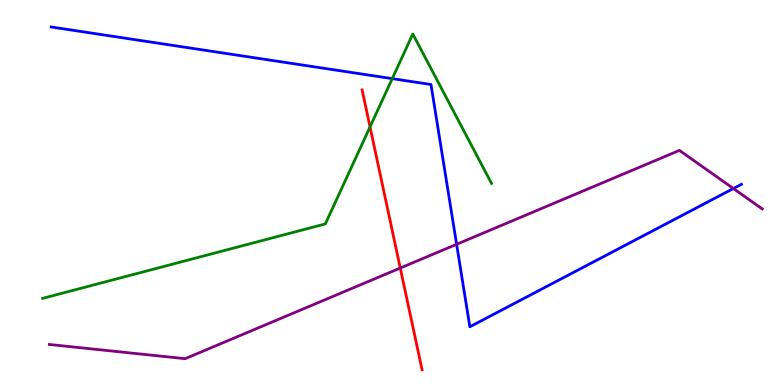[{'lines': ['blue', 'red'], 'intersections': []}, {'lines': ['green', 'red'], 'intersections': [{'x': 4.77, 'y': 6.7}]}, {'lines': ['purple', 'red'], 'intersections': [{'x': 5.16, 'y': 3.04}]}, {'lines': ['blue', 'green'], 'intersections': [{'x': 5.06, 'y': 7.96}]}, {'lines': ['blue', 'purple'], 'intersections': [{'x': 5.89, 'y': 3.65}, {'x': 9.46, 'y': 5.1}]}, {'lines': ['green', 'purple'], 'intersections': []}]